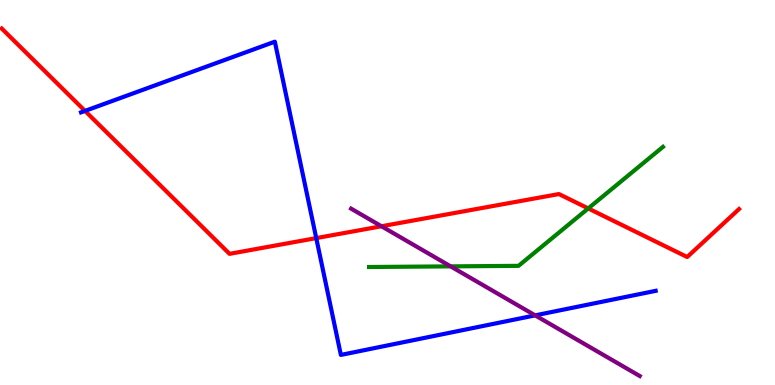[{'lines': ['blue', 'red'], 'intersections': [{'x': 1.1, 'y': 7.12}, {'x': 4.08, 'y': 3.82}]}, {'lines': ['green', 'red'], 'intersections': [{'x': 7.59, 'y': 4.59}]}, {'lines': ['purple', 'red'], 'intersections': [{'x': 4.92, 'y': 4.12}]}, {'lines': ['blue', 'green'], 'intersections': []}, {'lines': ['blue', 'purple'], 'intersections': [{'x': 6.91, 'y': 1.81}]}, {'lines': ['green', 'purple'], 'intersections': [{'x': 5.81, 'y': 3.08}]}]